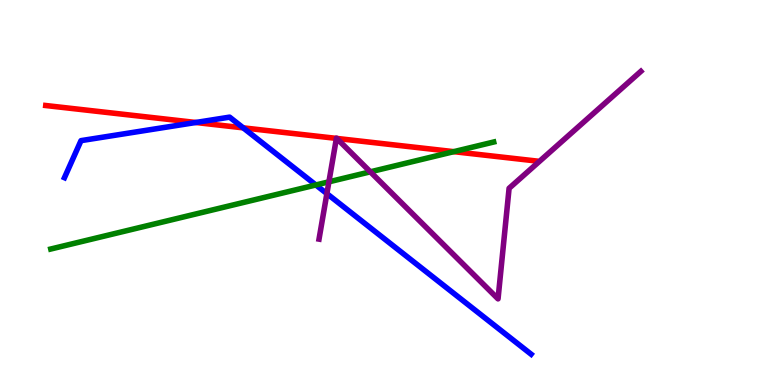[{'lines': ['blue', 'red'], 'intersections': [{'x': 2.53, 'y': 6.82}, {'x': 3.14, 'y': 6.68}]}, {'lines': ['green', 'red'], 'intersections': [{'x': 5.86, 'y': 6.06}]}, {'lines': ['purple', 'red'], 'intersections': [{'x': 4.34, 'y': 6.41}, {'x': 4.35, 'y': 6.4}]}, {'lines': ['blue', 'green'], 'intersections': [{'x': 4.08, 'y': 5.2}]}, {'lines': ['blue', 'purple'], 'intersections': [{'x': 4.22, 'y': 4.97}]}, {'lines': ['green', 'purple'], 'intersections': [{'x': 4.24, 'y': 5.28}, {'x': 4.78, 'y': 5.54}]}]